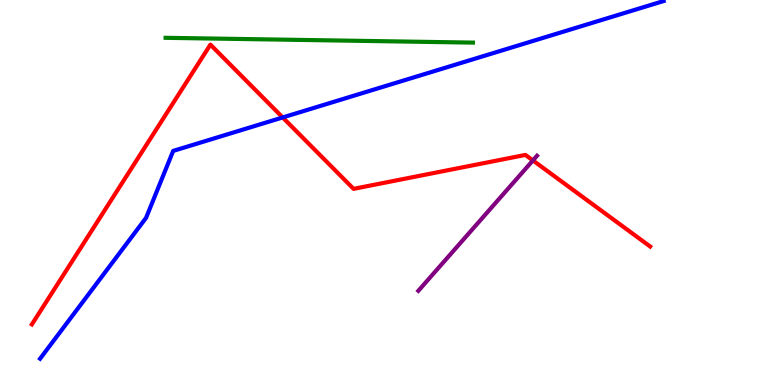[{'lines': ['blue', 'red'], 'intersections': [{'x': 3.65, 'y': 6.95}]}, {'lines': ['green', 'red'], 'intersections': []}, {'lines': ['purple', 'red'], 'intersections': [{'x': 6.88, 'y': 5.83}]}, {'lines': ['blue', 'green'], 'intersections': []}, {'lines': ['blue', 'purple'], 'intersections': []}, {'lines': ['green', 'purple'], 'intersections': []}]